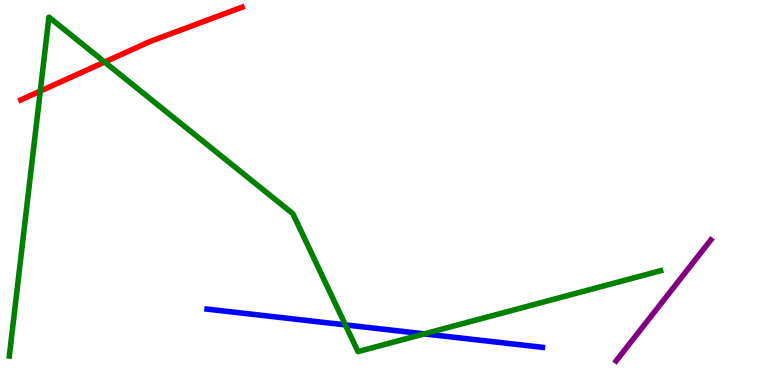[{'lines': ['blue', 'red'], 'intersections': []}, {'lines': ['green', 'red'], 'intersections': [{'x': 0.52, 'y': 7.63}, {'x': 1.35, 'y': 8.39}]}, {'lines': ['purple', 'red'], 'intersections': []}, {'lines': ['blue', 'green'], 'intersections': [{'x': 4.46, 'y': 1.56}, {'x': 5.47, 'y': 1.33}]}, {'lines': ['blue', 'purple'], 'intersections': []}, {'lines': ['green', 'purple'], 'intersections': []}]